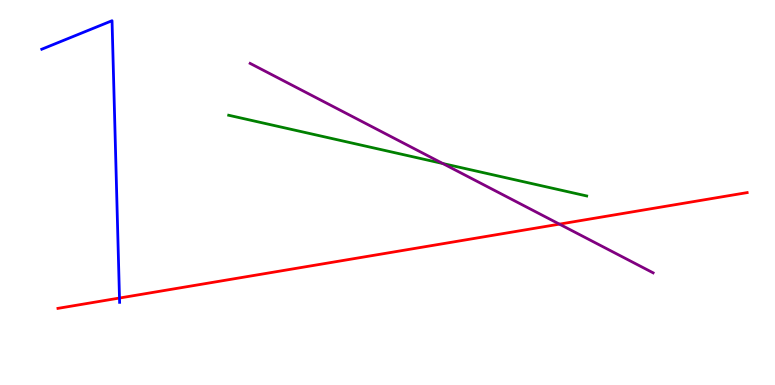[{'lines': ['blue', 'red'], 'intersections': [{'x': 1.54, 'y': 2.26}]}, {'lines': ['green', 'red'], 'intersections': []}, {'lines': ['purple', 'red'], 'intersections': [{'x': 7.22, 'y': 4.18}]}, {'lines': ['blue', 'green'], 'intersections': []}, {'lines': ['blue', 'purple'], 'intersections': []}, {'lines': ['green', 'purple'], 'intersections': [{'x': 5.71, 'y': 5.75}]}]